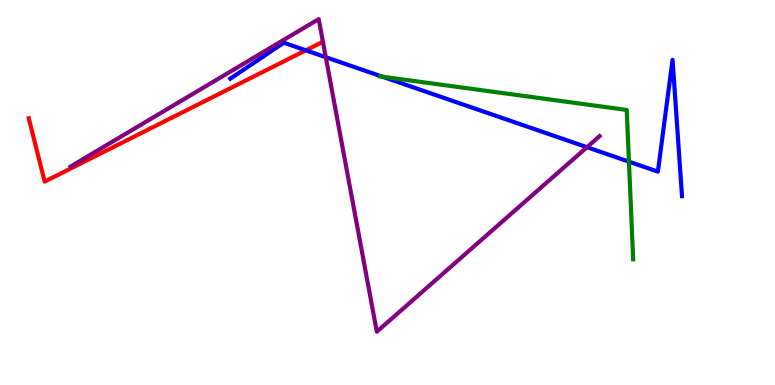[{'lines': ['blue', 'red'], 'intersections': [{'x': 3.95, 'y': 8.69}]}, {'lines': ['green', 'red'], 'intersections': []}, {'lines': ['purple', 'red'], 'intersections': []}, {'lines': ['blue', 'green'], 'intersections': [{'x': 4.93, 'y': 8.01}, {'x': 8.12, 'y': 5.8}]}, {'lines': ['blue', 'purple'], 'intersections': [{'x': 4.2, 'y': 8.51}, {'x': 7.57, 'y': 6.18}]}, {'lines': ['green', 'purple'], 'intersections': []}]